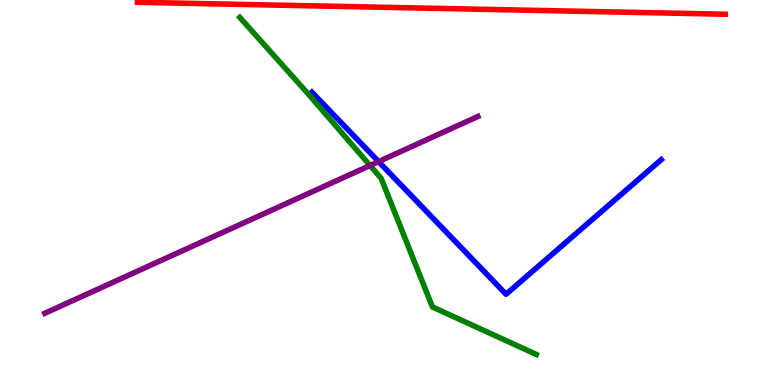[{'lines': ['blue', 'red'], 'intersections': []}, {'lines': ['green', 'red'], 'intersections': []}, {'lines': ['purple', 'red'], 'intersections': []}, {'lines': ['blue', 'green'], 'intersections': []}, {'lines': ['blue', 'purple'], 'intersections': [{'x': 4.88, 'y': 5.8}]}, {'lines': ['green', 'purple'], 'intersections': [{'x': 4.77, 'y': 5.7}]}]